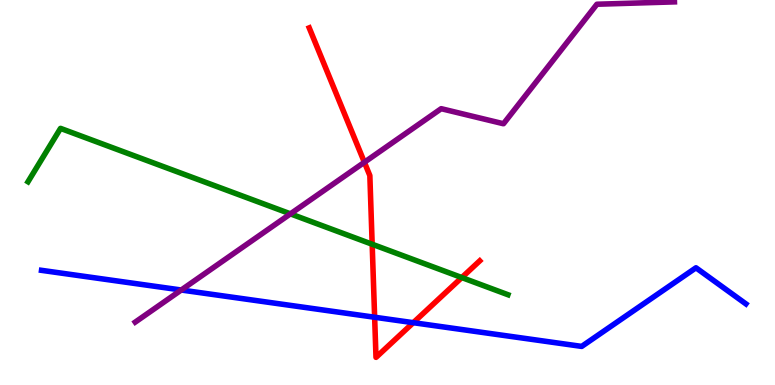[{'lines': ['blue', 'red'], 'intersections': [{'x': 4.83, 'y': 1.76}, {'x': 5.33, 'y': 1.62}]}, {'lines': ['green', 'red'], 'intersections': [{'x': 4.8, 'y': 3.66}, {'x': 5.96, 'y': 2.79}]}, {'lines': ['purple', 'red'], 'intersections': [{'x': 4.7, 'y': 5.79}]}, {'lines': ['blue', 'green'], 'intersections': []}, {'lines': ['blue', 'purple'], 'intersections': [{'x': 2.34, 'y': 2.47}]}, {'lines': ['green', 'purple'], 'intersections': [{'x': 3.75, 'y': 4.45}]}]